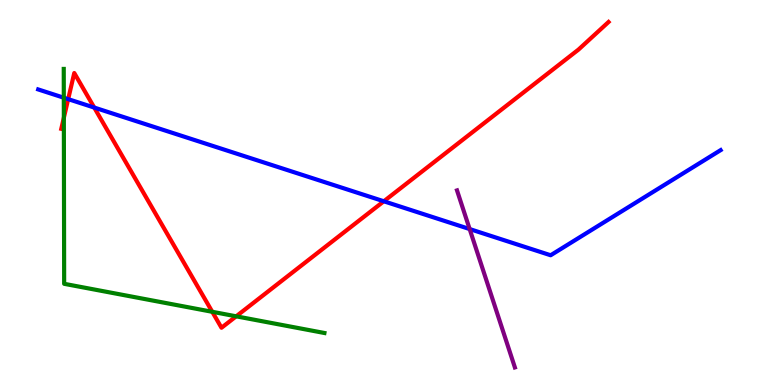[{'lines': ['blue', 'red'], 'intersections': [{'x': 0.88, 'y': 7.43}, {'x': 1.22, 'y': 7.21}, {'x': 4.95, 'y': 4.77}]}, {'lines': ['green', 'red'], 'intersections': [{'x': 0.824, 'y': 6.94}, {'x': 2.74, 'y': 1.9}, {'x': 3.05, 'y': 1.78}]}, {'lines': ['purple', 'red'], 'intersections': []}, {'lines': ['blue', 'green'], 'intersections': [{'x': 0.823, 'y': 7.46}]}, {'lines': ['blue', 'purple'], 'intersections': [{'x': 6.06, 'y': 4.05}]}, {'lines': ['green', 'purple'], 'intersections': []}]